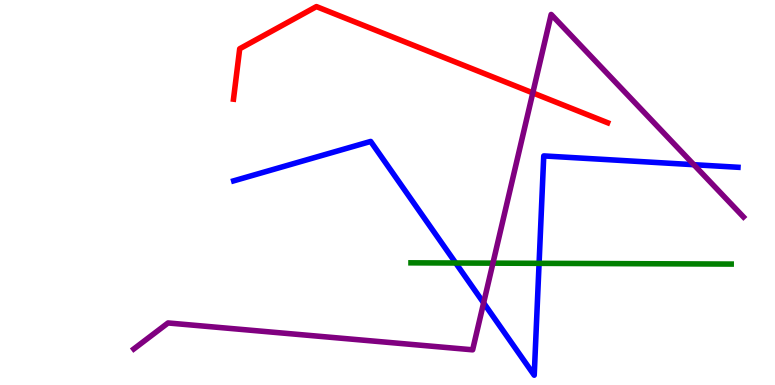[{'lines': ['blue', 'red'], 'intersections': []}, {'lines': ['green', 'red'], 'intersections': []}, {'lines': ['purple', 'red'], 'intersections': [{'x': 6.87, 'y': 7.59}]}, {'lines': ['blue', 'green'], 'intersections': [{'x': 5.88, 'y': 3.17}, {'x': 6.96, 'y': 3.16}]}, {'lines': ['blue', 'purple'], 'intersections': [{'x': 6.24, 'y': 2.13}, {'x': 8.95, 'y': 5.72}]}, {'lines': ['green', 'purple'], 'intersections': [{'x': 6.36, 'y': 3.16}]}]